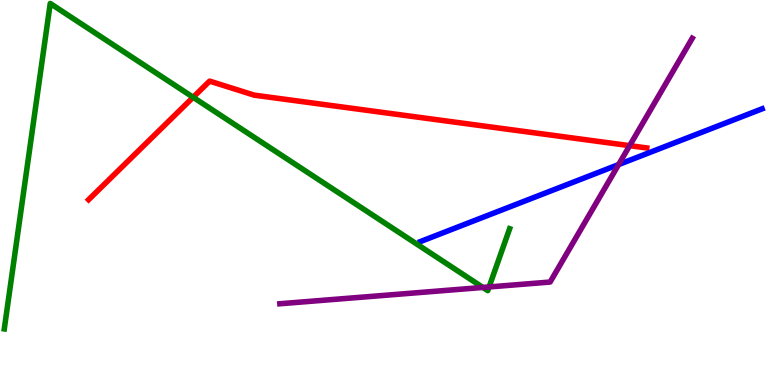[{'lines': ['blue', 'red'], 'intersections': []}, {'lines': ['green', 'red'], 'intersections': [{'x': 2.49, 'y': 7.47}]}, {'lines': ['purple', 'red'], 'intersections': [{'x': 8.12, 'y': 6.22}]}, {'lines': ['blue', 'green'], 'intersections': []}, {'lines': ['blue', 'purple'], 'intersections': [{'x': 7.98, 'y': 5.73}]}, {'lines': ['green', 'purple'], 'intersections': [{'x': 6.23, 'y': 2.53}, {'x': 6.31, 'y': 2.55}]}]